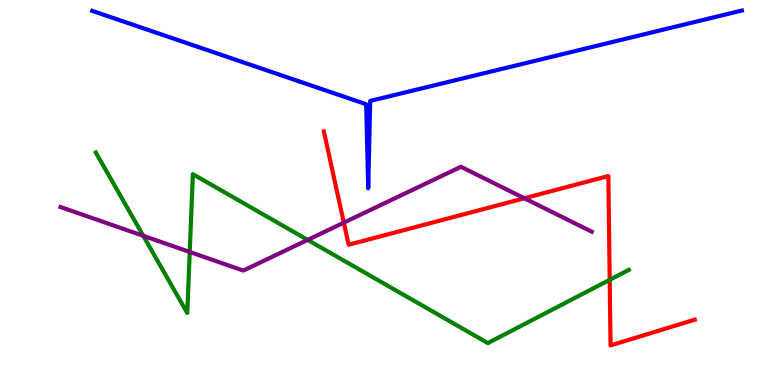[{'lines': ['blue', 'red'], 'intersections': []}, {'lines': ['green', 'red'], 'intersections': [{'x': 7.87, 'y': 2.73}]}, {'lines': ['purple', 'red'], 'intersections': [{'x': 4.44, 'y': 4.22}, {'x': 6.77, 'y': 4.85}]}, {'lines': ['blue', 'green'], 'intersections': []}, {'lines': ['blue', 'purple'], 'intersections': []}, {'lines': ['green', 'purple'], 'intersections': [{'x': 1.85, 'y': 3.87}, {'x': 2.45, 'y': 3.46}, {'x': 3.97, 'y': 3.77}]}]